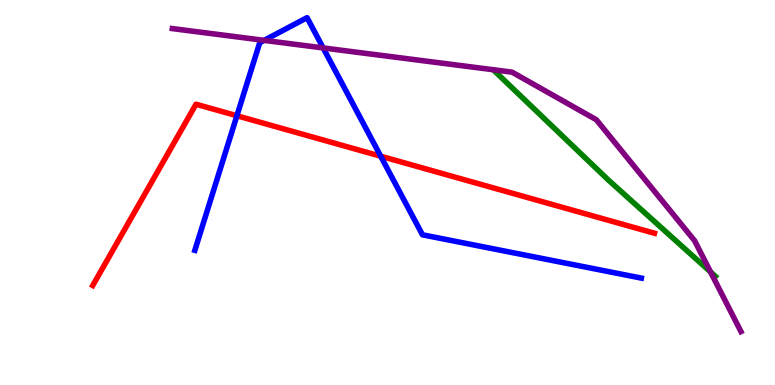[{'lines': ['blue', 'red'], 'intersections': [{'x': 3.06, 'y': 6.99}, {'x': 4.91, 'y': 5.94}]}, {'lines': ['green', 'red'], 'intersections': []}, {'lines': ['purple', 'red'], 'intersections': []}, {'lines': ['blue', 'green'], 'intersections': []}, {'lines': ['blue', 'purple'], 'intersections': [{'x': 3.41, 'y': 8.95}, {'x': 4.17, 'y': 8.75}]}, {'lines': ['green', 'purple'], 'intersections': [{'x': 9.17, 'y': 2.94}]}]